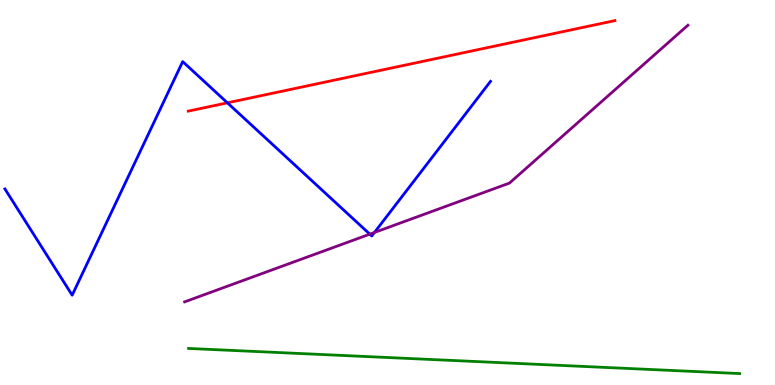[{'lines': ['blue', 'red'], 'intersections': [{'x': 2.93, 'y': 7.33}]}, {'lines': ['green', 'red'], 'intersections': []}, {'lines': ['purple', 'red'], 'intersections': []}, {'lines': ['blue', 'green'], 'intersections': []}, {'lines': ['blue', 'purple'], 'intersections': [{'x': 4.77, 'y': 3.92}, {'x': 4.83, 'y': 3.96}]}, {'lines': ['green', 'purple'], 'intersections': []}]